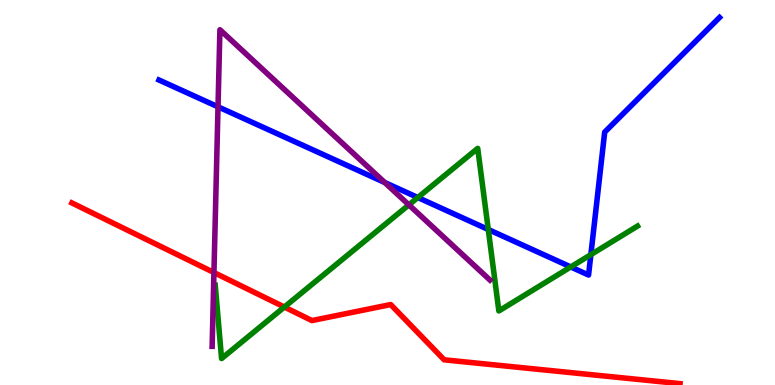[{'lines': ['blue', 'red'], 'intersections': []}, {'lines': ['green', 'red'], 'intersections': [{'x': 3.67, 'y': 2.03}]}, {'lines': ['purple', 'red'], 'intersections': [{'x': 2.76, 'y': 2.92}]}, {'lines': ['blue', 'green'], 'intersections': [{'x': 5.39, 'y': 4.87}, {'x': 6.3, 'y': 4.04}, {'x': 7.36, 'y': 3.07}, {'x': 7.62, 'y': 3.39}]}, {'lines': ['blue', 'purple'], 'intersections': [{'x': 2.81, 'y': 7.23}, {'x': 4.96, 'y': 5.26}]}, {'lines': ['green', 'purple'], 'intersections': [{'x': 5.28, 'y': 4.68}]}]